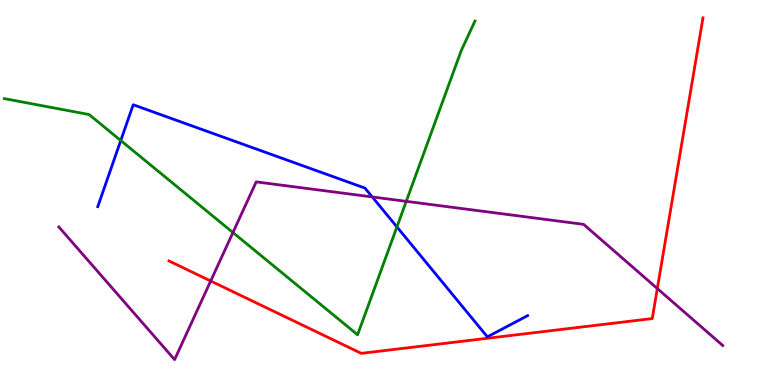[{'lines': ['blue', 'red'], 'intersections': []}, {'lines': ['green', 'red'], 'intersections': []}, {'lines': ['purple', 'red'], 'intersections': [{'x': 2.72, 'y': 2.7}, {'x': 8.48, 'y': 2.51}]}, {'lines': ['blue', 'green'], 'intersections': [{'x': 1.56, 'y': 6.35}, {'x': 5.12, 'y': 4.11}]}, {'lines': ['blue', 'purple'], 'intersections': [{'x': 4.8, 'y': 4.88}]}, {'lines': ['green', 'purple'], 'intersections': [{'x': 3.01, 'y': 3.96}, {'x': 5.24, 'y': 4.77}]}]